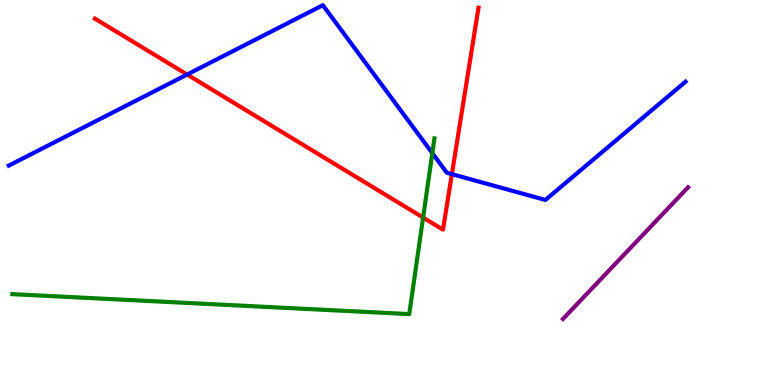[{'lines': ['blue', 'red'], 'intersections': [{'x': 2.41, 'y': 8.06}, {'x': 5.83, 'y': 5.48}]}, {'lines': ['green', 'red'], 'intersections': [{'x': 5.46, 'y': 4.35}]}, {'lines': ['purple', 'red'], 'intersections': []}, {'lines': ['blue', 'green'], 'intersections': [{'x': 5.58, 'y': 6.02}]}, {'lines': ['blue', 'purple'], 'intersections': []}, {'lines': ['green', 'purple'], 'intersections': []}]